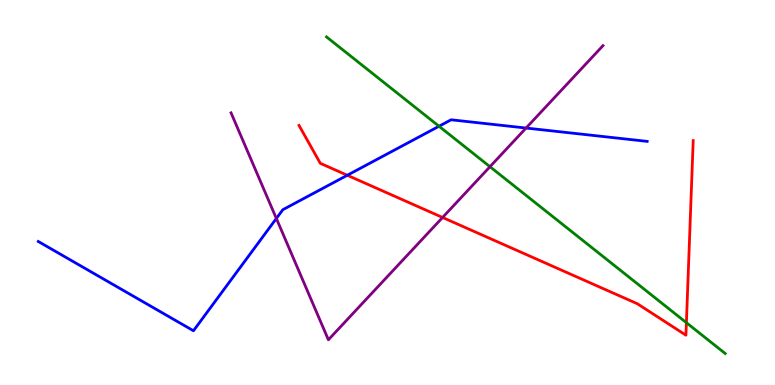[{'lines': ['blue', 'red'], 'intersections': [{'x': 4.48, 'y': 5.45}]}, {'lines': ['green', 'red'], 'intersections': [{'x': 8.86, 'y': 1.62}]}, {'lines': ['purple', 'red'], 'intersections': [{'x': 5.71, 'y': 4.35}]}, {'lines': ['blue', 'green'], 'intersections': [{'x': 5.66, 'y': 6.72}]}, {'lines': ['blue', 'purple'], 'intersections': [{'x': 3.57, 'y': 4.33}, {'x': 6.79, 'y': 6.67}]}, {'lines': ['green', 'purple'], 'intersections': [{'x': 6.32, 'y': 5.67}]}]